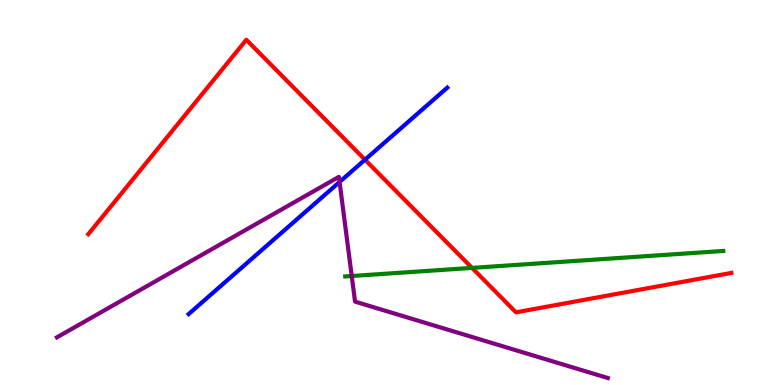[{'lines': ['blue', 'red'], 'intersections': [{'x': 4.71, 'y': 5.85}]}, {'lines': ['green', 'red'], 'intersections': [{'x': 6.09, 'y': 3.04}]}, {'lines': ['purple', 'red'], 'intersections': []}, {'lines': ['blue', 'green'], 'intersections': []}, {'lines': ['blue', 'purple'], 'intersections': [{'x': 4.38, 'y': 5.27}]}, {'lines': ['green', 'purple'], 'intersections': [{'x': 4.54, 'y': 2.83}]}]